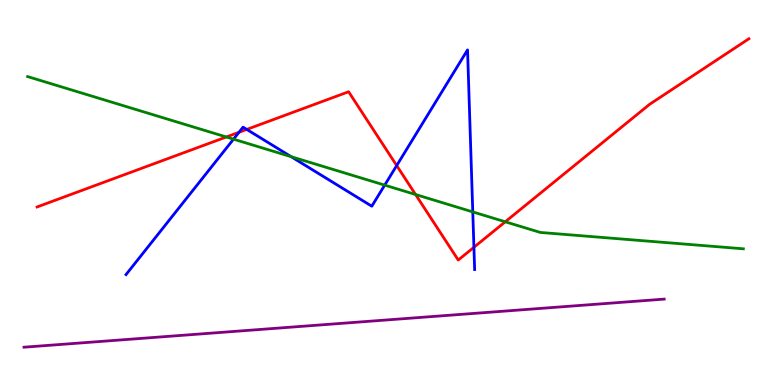[{'lines': ['blue', 'red'], 'intersections': [{'x': 3.08, 'y': 6.56}, {'x': 3.18, 'y': 6.64}, {'x': 5.12, 'y': 5.7}, {'x': 6.12, 'y': 3.58}]}, {'lines': ['green', 'red'], 'intersections': [{'x': 2.92, 'y': 6.44}, {'x': 5.36, 'y': 4.95}, {'x': 6.52, 'y': 4.24}]}, {'lines': ['purple', 'red'], 'intersections': []}, {'lines': ['blue', 'green'], 'intersections': [{'x': 3.01, 'y': 6.39}, {'x': 3.76, 'y': 5.93}, {'x': 4.96, 'y': 5.19}, {'x': 6.1, 'y': 4.5}]}, {'lines': ['blue', 'purple'], 'intersections': []}, {'lines': ['green', 'purple'], 'intersections': []}]